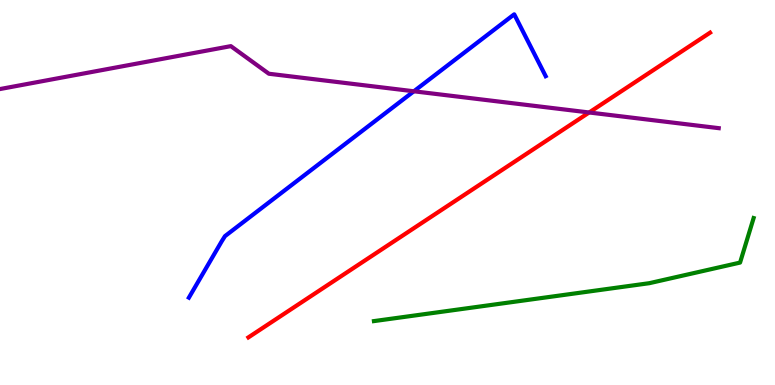[{'lines': ['blue', 'red'], 'intersections': []}, {'lines': ['green', 'red'], 'intersections': []}, {'lines': ['purple', 'red'], 'intersections': [{'x': 7.6, 'y': 7.08}]}, {'lines': ['blue', 'green'], 'intersections': []}, {'lines': ['blue', 'purple'], 'intersections': [{'x': 5.34, 'y': 7.63}]}, {'lines': ['green', 'purple'], 'intersections': []}]